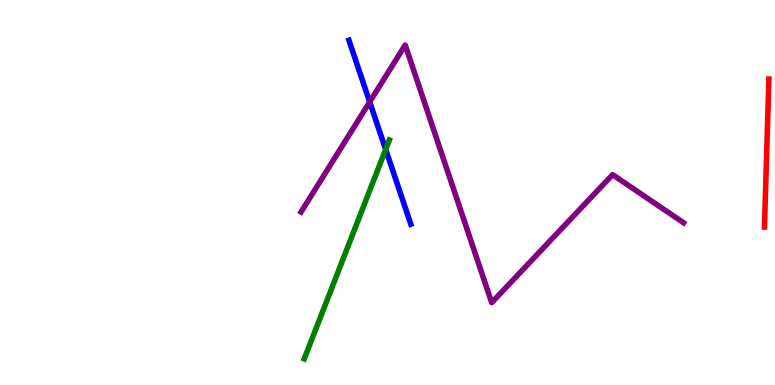[{'lines': ['blue', 'red'], 'intersections': []}, {'lines': ['green', 'red'], 'intersections': []}, {'lines': ['purple', 'red'], 'intersections': []}, {'lines': ['blue', 'green'], 'intersections': [{'x': 4.98, 'y': 6.12}]}, {'lines': ['blue', 'purple'], 'intersections': [{'x': 4.77, 'y': 7.35}]}, {'lines': ['green', 'purple'], 'intersections': []}]